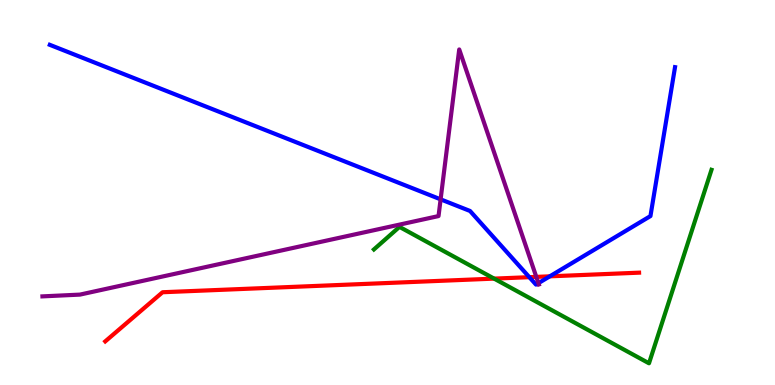[{'lines': ['blue', 'red'], 'intersections': [{'x': 6.83, 'y': 2.8}, {'x': 7.09, 'y': 2.82}]}, {'lines': ['green', 'red'], 'intersections': [{'x': 6.38, 'y': 2.76}]}, {'lines': ['purple', 'red'], 'intersections': [{'x': 6.92, 'y': 2.81}]}, {'lines': ['blue', 'green'], 'intersections': []}, {'lines': ['blue', 'purple'], 'intersections': [{'x': 5.69, 'y': 4.82}, {'x': 6.95, 'y': 2.65}]}, {'lines': ['green', 'purple'], 'intersections': []}]